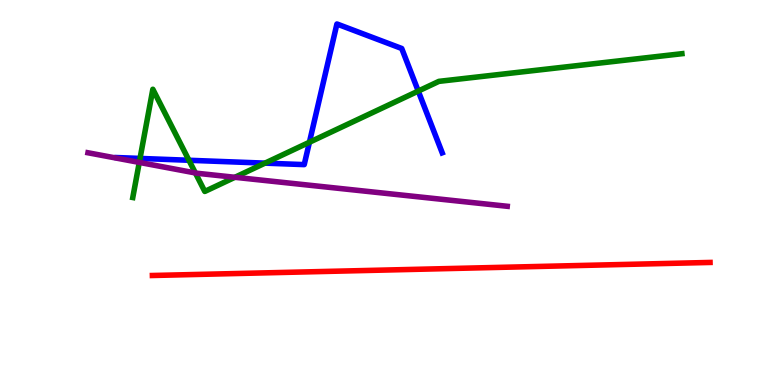[{'lines': ['blue', 'red'], 'intersections': []}, {'lines': ['green', 'red'], 'intersections': []}, {'lines': ['purple', 'red'], 'intersections': []}, {'lines': ['blue', 'green'], 'intersections': [{'x': 1.81, 'y': 5.89}, {'x': 2.44, 'y': 5.84}, {'x': 3.42, 'y': 5.76}, {'x': 3.99, 'y': 6.31}, {'x': 5.4, 'y': 7.63}]}, {'lines': ['blue', 'purple'], 'intersections': []}, {'lines': ['green', 'purple'], 'intersections': [{'x': 1.8, 'y': 5.78}, {'x': 2.52, 'y': 5.51}, {'x': 3.03, 'y': 5.4}]}]